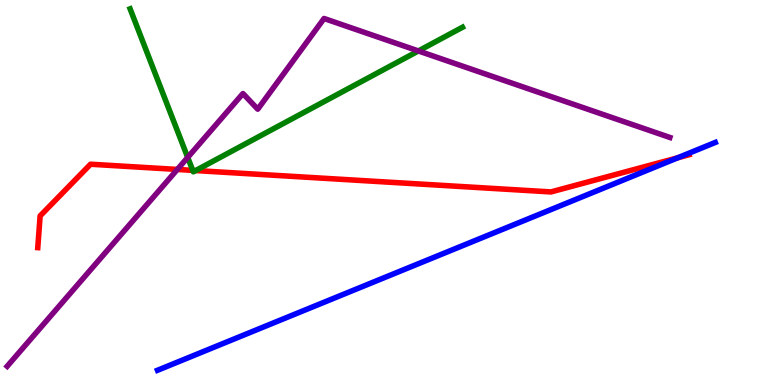[{'lines': ['blue', 'red'], 'intersections': [{'x': 8.75, 'y': 5.9}]}, {'lines': ['green', 'red'], 'intersections': [{'x': 2.49, 'y': 5.57}, {'x': 2.53, 'y': 5.57}]}, {'lines': ['purple', 'red'], 'intersections': [{'x': 2.29, 'y': 5.6}]}, {'lines': ['blue', 'green'], 'intersections': []}, {'lines': ['blue', 'purple'], 'intersections': []}, {'lines': ['green', 'purple'], 'intersections': [{'x': 2.42, 'y': 5.91}, {'x': 5.4, 'y': 8.68}]}]